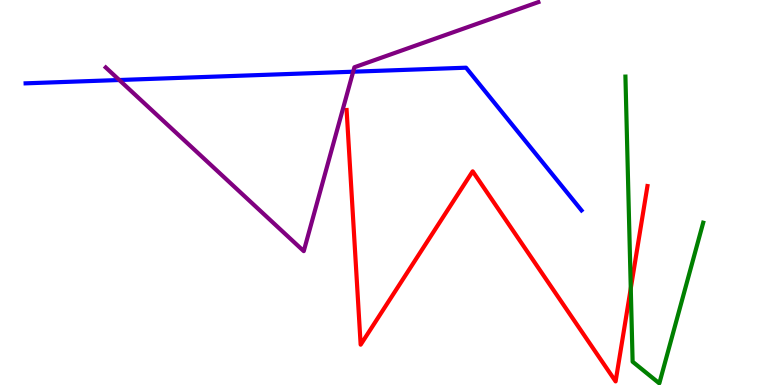[{'lines': ['blue', 'red'], 'intersections': []}, {'lines': ['green', 'red'], 'intersections': [{'x': 8.14, 'y': 2.51}]}, {'lines': ['purple', 'red'], 'intersections': []}, {'lines': ['blue', 'green'], 'intersections': []}, {'lines': ['blue', 'purple'], 'intersections': [{'x': 1.54, 'y': 7.92}, {'x': 4.56, 'y': 8.14}]}, {'lines': ['green', 'purple'], 'intersections': []}]